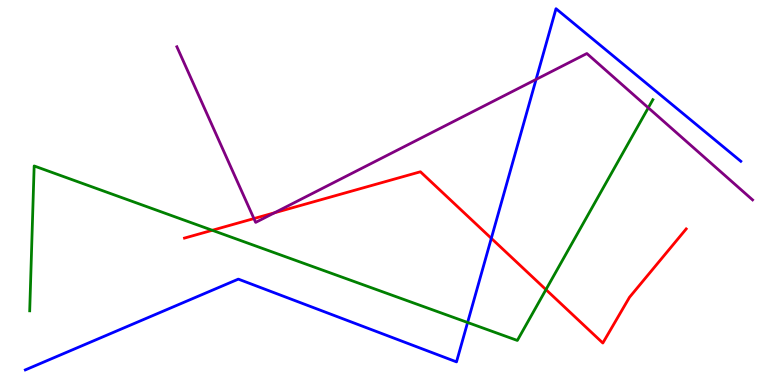[{'lines': ['blue', 'red'], 'intersections': [{'x': 6.34, 'y': 3.81}]}, {'lines': ['green', 'red'], 'intersections': [{'x': 2.74, 'y': 4.02}, {'x': 7.04, 'y': 2.48}]}, {'lines': ['purple', 'red'], 'intersections': [{'x': 3.28, 'y': 4.32}, {'x': 3.54, 'y': 4.47}]}, {'lines': ['blue', 'green'], 'intersections': [{'x': 6.03, 'y': 1.62}]}, {'lines': ['blue', 'purple'], 'intersections': [{'x': 6.92, 'y': 7.94}]}, {'lines': ['green', 'purple'], 'intersections': [{'x': 8.37, 'y': 7.2}]}]